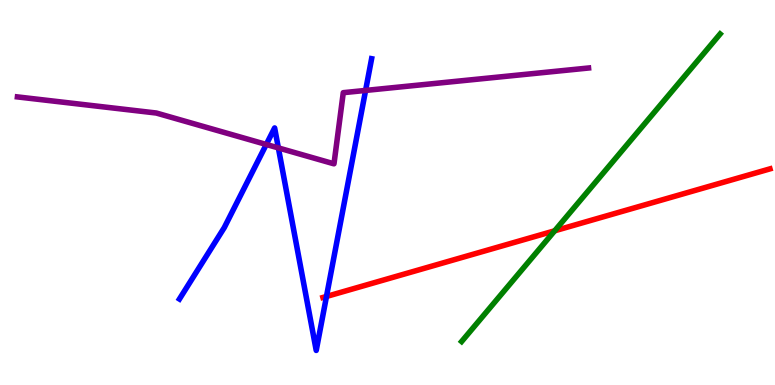[{'lines': ['blue', 'red'], 'intersections': [{'x': 4.21, 'y': 2.3}]}, {'lines': ['green', 'red'], 'intersections': [{'x': 7.16, 'y': 4.01}]}, {'lines': ['purple', 'red'], 'intersections': []}, {'lines': ['blue', 'green'], 'intersections': []}, {'lines': ['blue', 'purple'], 'intersections': [{'x': 3.44, 'y': 6.25}, {'x': 3.59, 'y': 6.16}, {'x': 4.72, 'y': 7.65}]}, {'lines': ['green', 'purple'], 'intersections': []}]